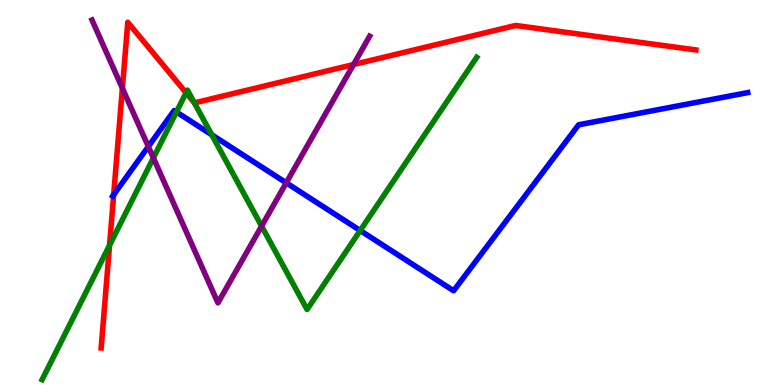[{'lines': ['blue', 'red'], 'intersections': [{'x': 1.47, 'y': 4.94}]}, {'lines': ['green', 'red'], 'intersections': [{'x': 1.41, 'y': 3.63}, {'x': 2.4, 'y': 7.59}, {'x': 2.51, 'y': 7.33}]}, {'lines': ['purple', 'red'], 'intersections': [{'x': 1.58, 'y': 7.71}, {'x': 4.56, 'y': 8.32}]}, {'lines': ['blue', 'green'], 'intersections': [{'x': 2.28, 'y': 7.09}, {'x': 2.73, 'y': 6.5}, {'x': 4.65, 'y': 4.01}]}, {'lines': ['blue', 'purple'], 'intersections': [{'x': 1.91, 'y': 6.19}, {'x': 3.69, 'y': 5.25}]}, {'lines': ['green', 'purple'], 'intersections': [{'x': 1.98, 'y': 5.9}, {'x': 3.38, 'y': 4.13}]}]